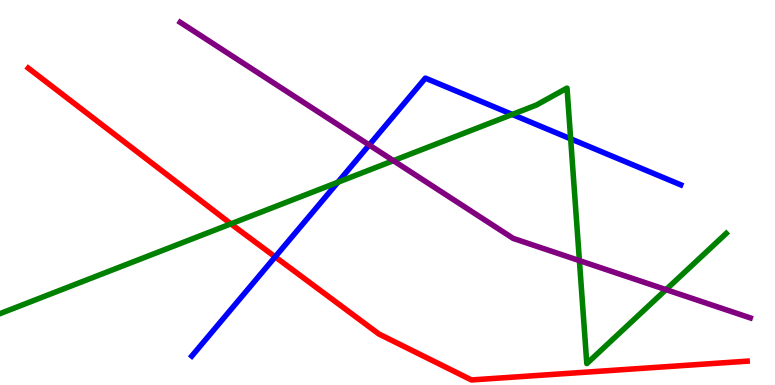[{'lines': ['blue', 'red'], 'intersections': [{'x': 3.55, 'y': 3.33}]}, {'lines': ['green', 'red'], 'intersections': [{'x': 2.98, 'y': 4.19}]}, {'lines': ['purple', 'red'], 'intersections': []}, {'lines': ['blue', 'green'], 'intersections': [{'x': 4.36, 'y': 5.27}, {'x': 6.61, 'y': 7.03}, {'x': 7.36, 'y': 6.39}]}, {'lines': ['blue', 'purple'], 'intersections': [{'x': 4.76, 'y': 6.23}]}, {'lines': ['green', 'purple'], 'intersections': [{'x': 5.08, 'y': 5.83}, {'x': 7.48, 'y': 3.23}, {'x': 8.59, 'y': 2.48}]}]